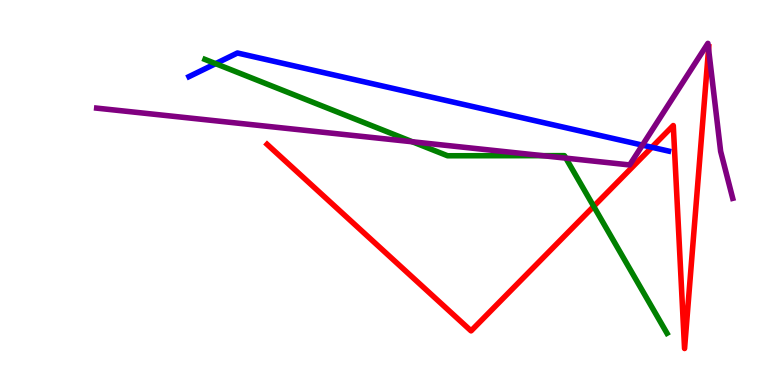[{'lines': ['blue', 'red'], 'intersections': [{'x': 8.41, 'y': 6.17}]}, {'lines': ['green', 'red'], 'intersections': [{'x': 7.66, 'y': 4.64}]}, {'lines': ['purple', 'red'], 'intersections': [{'x': 9.14, 'y': 8.73}]}, {'lines': ['blue', 'green'], 'intersections': [{'x': 2.78, 'y': 8.35}]}, {'lines': ['blue', 'purple'], 'intersections': [{'x': 8.29, 'y': 6.23}]}, {'lines': ['green', 'purple'], 'intersections': [{'x': 5.32, 'y': 6.32}, {'x': 7.0, 'y': 5.96}, {'x': 7.3, 'y': 5.89}]}]